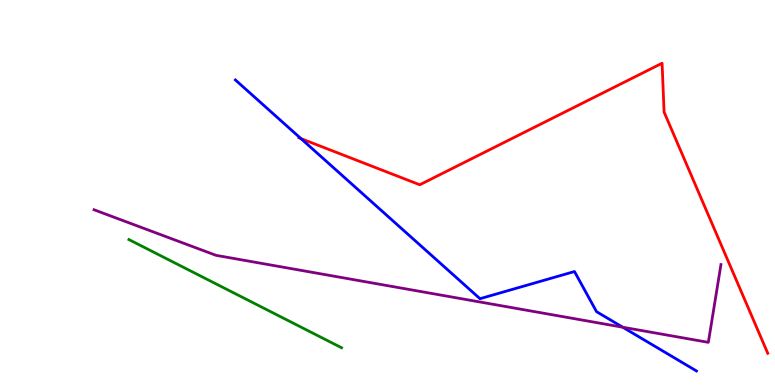[{'lines': ['blue', 'red'], 'intersections': [{'x': 3.88, 'y': 6.4}]}, {'lines': ['green', 'red'], 'intersections': []}, {'lines': ['purple', 'red'], 'intersections': []}, {'lines': ['blue', 'green'], 'intersections': []}, {'lines': ['blue', 'purple'], 'intersections': [{'x': 8.04, 'y': 1.5}]}, {'lines': ['green', 'purple'], 'intersections': []}]